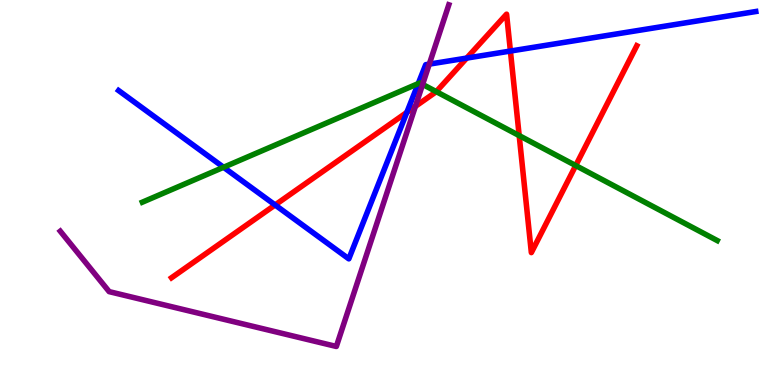[{'lines': ['blue', 'red'], 'intersections': [{'x': 3.55, 'y': 4.68}, {'x': 5.25, 'y': 7.08}, {'x': 6.02, 'y': 8.49}, {'x': 6.59, 'y': 8.67}]}, {'lines': ['green', 'red'], 'intersections': [{'x': 5.63, 'y': 7.62}, {'x': 6.7, 'y': 6.48}, {'x': 7.43, 'y': 5.7}]}, {'lines': ['purple', 'red'], 'intersections': [{'x': 5.36, 'y': 7.24}]}, {'lines': ['blue', 'green'], 'intersections': [{'x': 2.88, 'y': 5.66}, {'x': 5.4, 'y': 7.83}]}, {'lines': ['blue', 'purple'], 'intersections': [{'x': 5.54, 'y': 8.33}]}, {'lines': ['green', 'purple'], 'intersections': [{'x': 5.45, 'y': 7.81}]}]